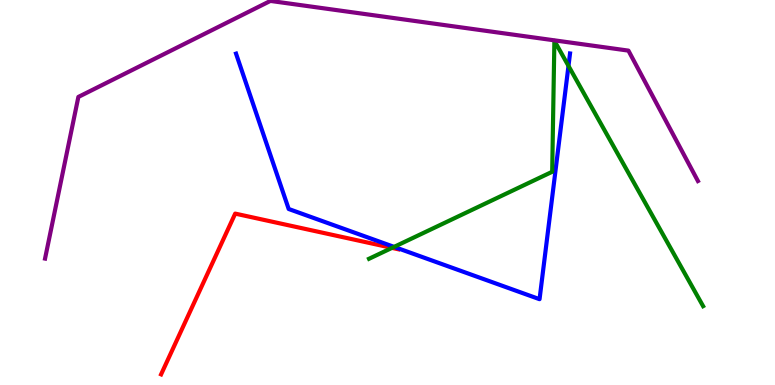[{'lines': ['blue', 'red'], 'intersections': []}, {'lines': ['green', 'red'], 'intersections': [{'x': 5.06, 'y': 3.56}]}, {'lines': ['purple', 'red'], 'intersections': []}, {'lines': ['blue', 'green'], 'intersections': [{'x': 5.08, 'y': 3.59}, {'x': 7.34, 'y': 8.29}]}, {'lines': ['blue', 'purple'], 'intersections': []}, {'lines': ['green', 'purple'], 'intersections': []}]